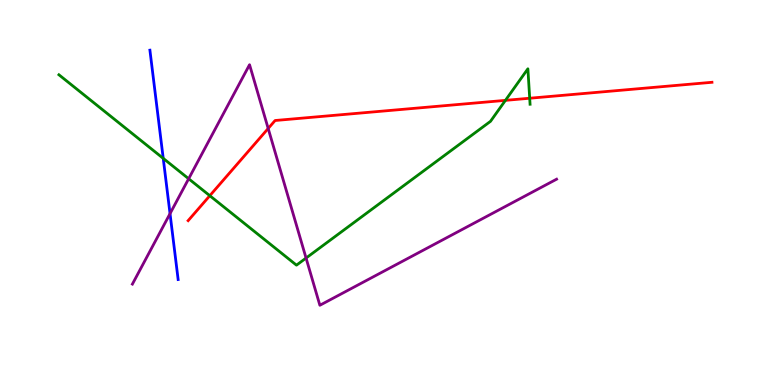[{'lines': ['blue', 'red'], 'intersections': []}, {'lines': ['green', 'red'], 'intersections': [{'x': 2.71, 'y': 4.92}, {'x': 6.52, 'y': 7.39}, {'x': 6.83, 'y': 7.45}]}, {'lines': ['purple', 'red'], 'intersections': [{'x': 3.46, 'y': 6.66}]}, {'lines': ['blue', 'green'], 'intersections': [{'x': 2.11, 'y': 5.89}]}, {'lines': ['blue', 'purple'], 'intersections': [{'x': 2.19, 'y': 4.45}]}, {'lines': ['green', 'purple'], 'intersections': [{'x': 2.43, 'y': 5.36}, {'x': 3.95, 'y': 3.3}]}]